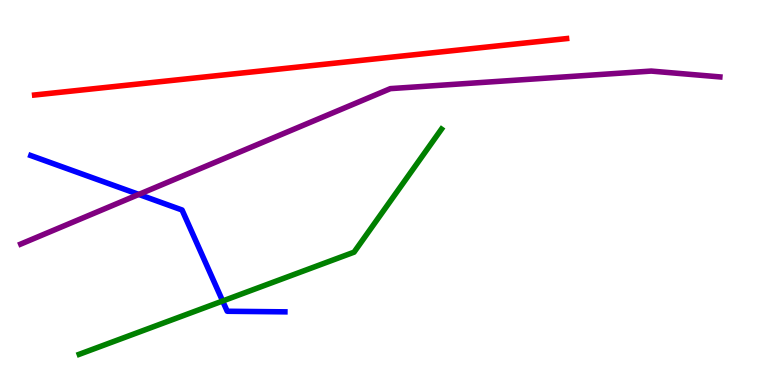[{'lines': ['blue', 'red'], 'intersections': []}, {'lines': ['green', 'red'], 'intersections': []}, {'lines': ['purple', 'red'], 'intersections': []}, {'lines': ['blue', 'green'], 'intersections': [{'x': 2.87, 'y': 2.18}]}, {'lines': ['blue', 'purple'], 'intersections': [{'x': 1.79, 'y': 4.95}]}, {'lines': ['green', 'purple'], 'intersections': []}]